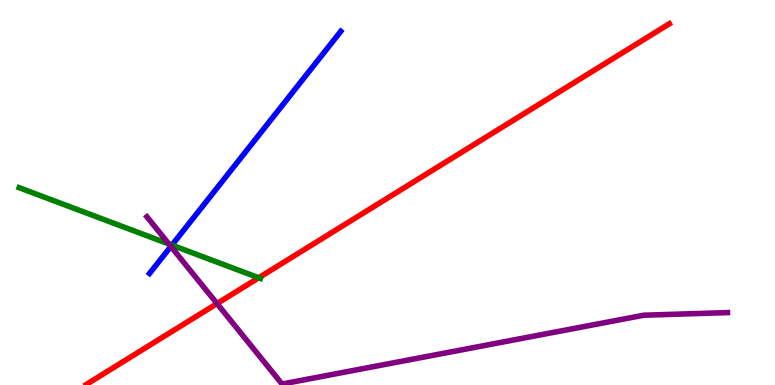[{'lines': ['blue', 'red'], 'intersections': []}, {'lines': ['green', 'red'], 'intersections': [{'x': 3.34, 'y': 2.79}]}, {'lines': ['purple', 'red'], 'intersections': [{'x': 2.8, 'y': 2.12}]}, {'lines': ['blue', 'green'], 'intersections': [{'x': 2.22, 'y': 3.63}]}, {'lines': ['blue', 'purple'], 'intersections': [{'x': 2.2, 'y': 3.6}]}, {'lines': ['green', 'purple'], 'intersections': [{'x': 2.18, 'y': 3.66}]}]